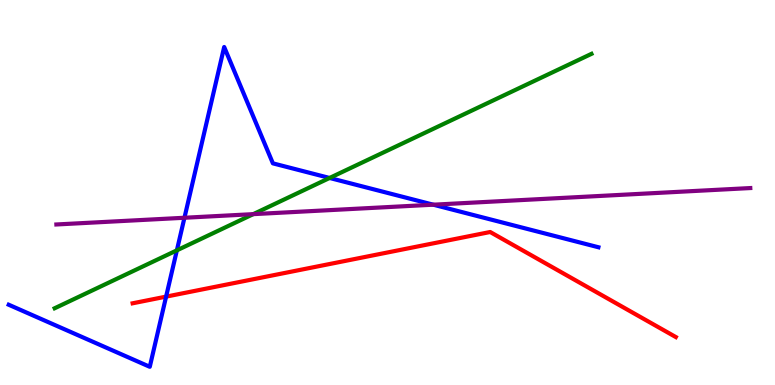[{'lines': ['blue', 'red'], 'intersections': [{'x': 2.14, 'y': 2.3}]}, {'lines': ['green', 'red'], 'intersections': []}, {'lines': ['purple', 'red'], 'intersections': []}, {'lines': ['blue', 'green'], 'intersections': [{'x': 2.28, 'y': 3.5}, {'x': 4.25, 'y': 5.38}]}, {'lines': ['blue', 'purple'], 'intersections': [{'x': 2.38, 'y': 4.34}, {'x': 5.59, 'y': 4.68}]}, {'lines': ['green', 'purple'], 'intersections': [{'x': 3.27, 'y': 4.44}]}]